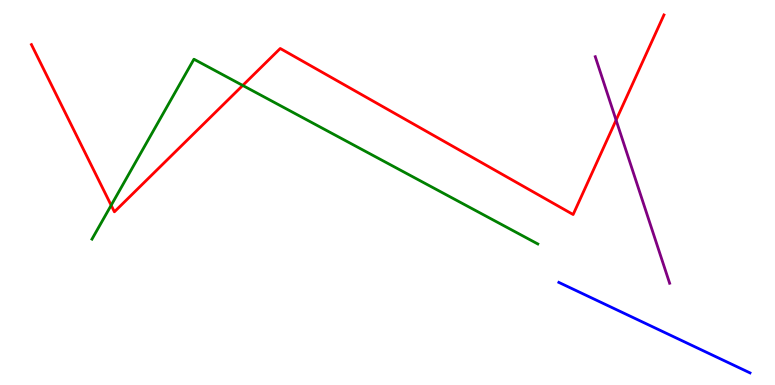[{'lines': ['blue', 'red'], 'intersections': []}, {'lines': ['green', 'red'], 'intersections': [{'x': 1.43, 'y': 4.67}, {'x': 3.13, 'y': 7.78}]}, {'lines': ['purple', 'red'], 'intersections': [{'x': 7.95, 'y': 6.88}]}, {'lines': ['blue', 'green'], 'intersections': []}, {'lines': ['blue', 'purple'], 'intersections': []}, {'lines': ['green', 'purple'], 'intersections': []}]